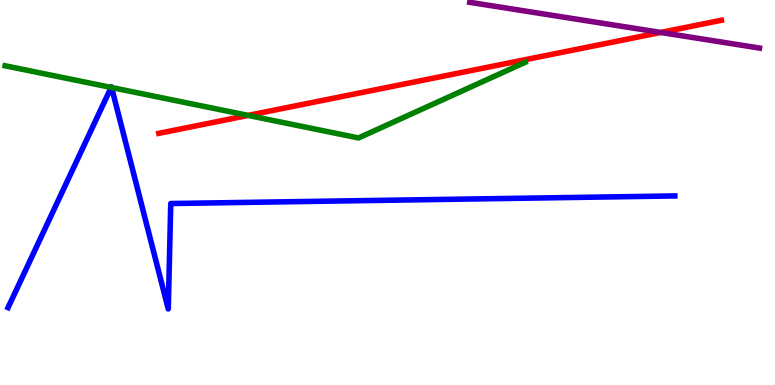[{'lines': ['blue', 'red'], 'intersections': []}, {'lines': ['green', 'red'], 'intersections': [{'x': 3.2, 'y': 7.0}]}, {'lines': ['purple', 'red'], 'intersections': [{'x': 8.53, 'y': 9.16}]}, {'lines': ['blue', 'green'], 'intersections': [{'x': 1.43, 'y': 7.73}, {'x': 1.44, 'y': 7.73}]}, {'lines': ['blue', 'purple'], 'intersections': []}, {'lines': ['green', 'purple'], 'intersections': []}]